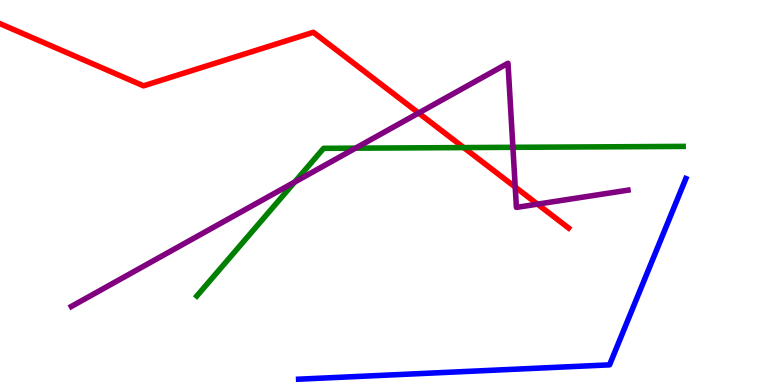[{'lines': ['blue', 'red'], 'intersections': []}, {'lines': ['green', 'red'], 'intersections': [{'x': 5.98, 'y': 6.17}]}, {'lines': ['purple', 'red'], 'intersections': [{'x': 5.4, 'y': 7.06}, {'x': 6.65, 'y': 5.14}, {'x': 6.94, 'y': 4.7}]}, {'lines': ['blue', 'green'], 'intersections': []}, {'lines': ['blue', 'purple'], 'intersections': []}, {'lines': ['green', 'purple'], 'intersections': [{'x': 3.8, 'y': 5.27}, {'x': 4.59, 'y': 6.15}, {'x': 6.62, 'y': 6.17}]}]